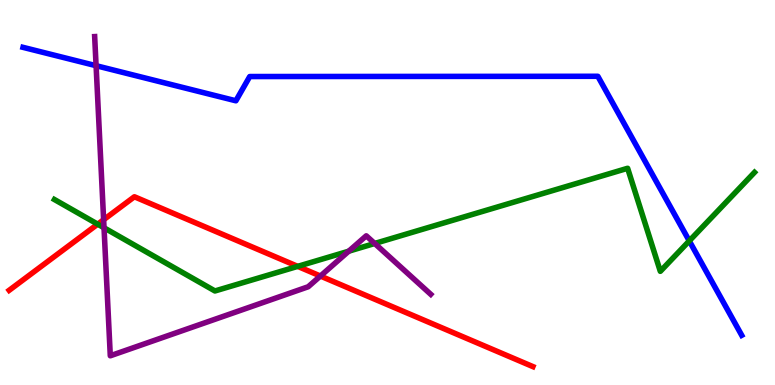[{'lines': ['blue', 'red'], 'intersections': []}, {'lines': ['green', 'red'], 'intersections': [{'x': 1.26, 'y': 4.18}, {'x': 3.84, 'y': 3.08}]}, {'lines': ['purple', 'red'], 'intersections': [{'x': 1.34, 'y': 4.29}, {'x': 4.13, 'y': 2.83}]}, {'lines': ['blue', 'green'], 'intersections': [{'x': 8.89, 'y': 3.74}]}, {'lines': ['blue', 'purple'], 'intersections': [{'x': 1.24, 'y': 8.29}]}, {'lines': ['green', 'purple'], 'intersections': [{'x': 1.34, 'y': 4.08}, {'x': 4.5, 'y': 3.48}, {'x': 4.83, 'y': 3.68}]}]